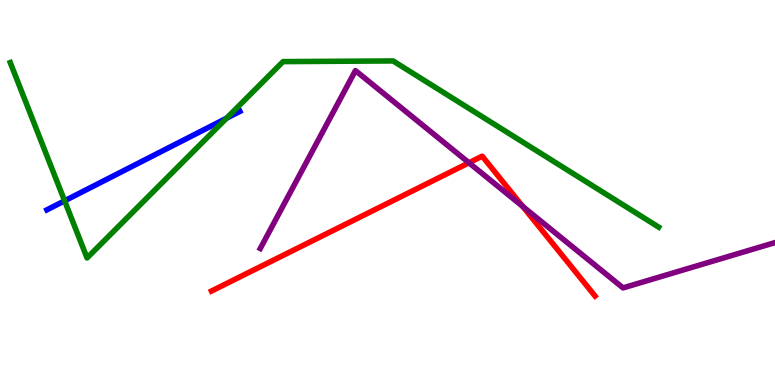[{'lines': ['blue', 'red'], 'intersections': []}, {'lines': ['green', 'red'], 'intersections': []}, {'lines': ['purple', 'red'], 'intersections': [{'x': 6.05, 'y': 5.77}, {'x': 6.75, 'y': 4.64}]}, {'lines': ['blue', 'green'], 'intersections': [{'x': 0.834, 'y': 4.78}, {'x': 2.92, 'y': 6.93}]}, {'lines': ['blue', 'purple'], 'intersections': []}, {'lines': ['green', 'purple'], 'intersections': []}]